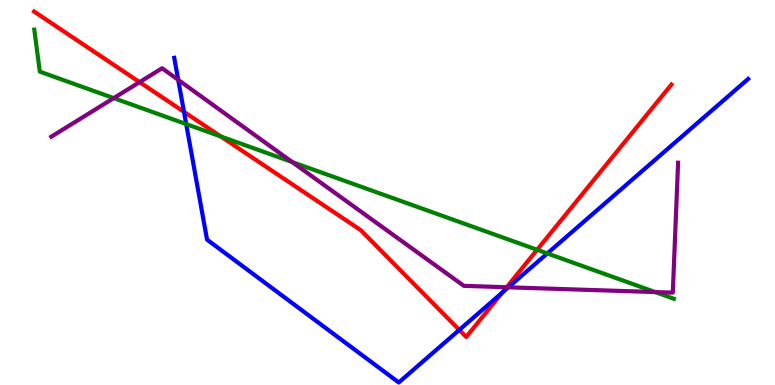[{'lines': ['blue', 'red'], 'intersections': [{'x': 2.37, 'y': 7.09}, {'x': 5.93, 'y': 1.43}, {'x': 6.48, 'y': 2.4}]}, {'lines': ['green', 'red'], 'intersections': [{'x': 2.85, 'y': 6.46}, {'x': 6.93, 'y': 3.51}]}, {'lines': ['purple', 'red'], 'intersections': [{'x': 1.8, 'y': 7.87}, {'x': 6.54, 'y': 2.54}]}, {'lines': ['blue', 'green'], 'intersections': [{'x': 2.4, 'y': 6.78}, {'x': 7.06, 'y': 3.42}]}, {'lines': ['blue', 'purple'], 'intersections': [{'x': 2.3, 'y': 7.93}, {'x': 6.56, 'y': 2.54}]}, {'lines': ['green', 'purple'], 'intersections': [{'x': 1.47, 'y': 7.45}, {'x': 3.77, 'y': 5.79}, {'x': 8.45, 'y': 2.41}]}]